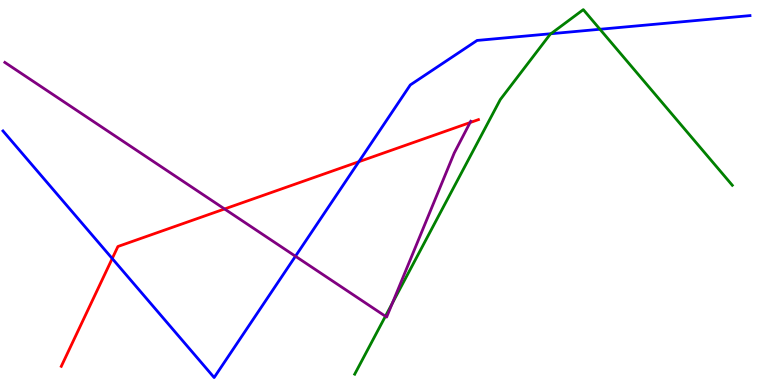[{'lines': ['blue', 'red'], 'intersections': [{'x': 1.45, 'y': 3.28}, {'x': 4.63, 'y': 5.8}]}, {'lines': ['green', 'red'], 'intersections': []}, {'lines': ['purple', 'red'], 'intersections': [{'x': 2.9, 'y': 4.57}, {'x': 6.07, 'y': 6.82}]}, {'lines': ['blue', 'green'], 'intersections': [{'x': 7.11, 'y': 9.12}, {'x': 7.74, 'y': 9.24}]}, {'lines': ['blue', 'purple'], 'intersections': [{'x': 3.81, 'y': 3.34}]}, {'lines': ['green', 'purple'], 'intersections': [{'x': 4.97, 'y': 1.79}, {'x': 5.06, 'y': 2.13}]}]